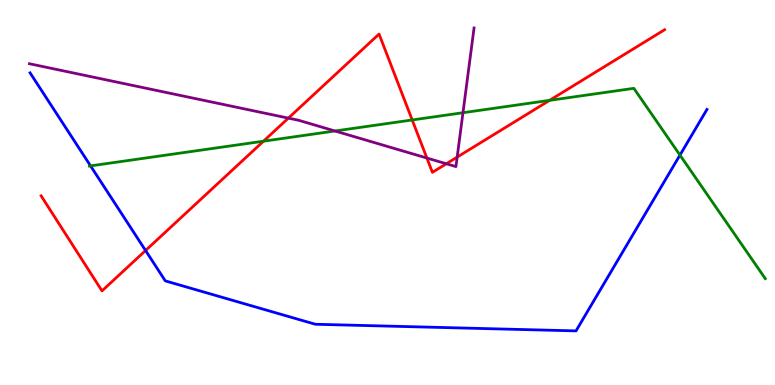[{'lines': ['blue', 'red'], 'intersections': [{'x': 1.88, 'y': 3.49}]}, {'lines': ['green', 'red'], 'intersections': [{'x': 3.4, 'y': 6.33}, {'x': 5.32, 'y': 6.88}, {'x': 7.09, 'y': 7.39}]}, {'lines': ['purple', 'red'], 'intersections': [{'x': 3.72, 'y': 6.93}, {'x': 5.51, 'y': 5.89}, {'x': 5.76, 'y': 5.75}, {'x': 5.9, 'y': 5.92}]}, {'lines': ['blue', 'green'], 'intersections': [{'x': 1.17, 'y': 5.69}, {'x': 8.77, 'y': 5.97}]}, {'lines': ['blue', 'purple'], 'intersections': []}, {'lines': ['green', 'purple'], 'intersections': [{'x': 4.32, 'y': 6.6}, {'x': 5.97, 'y': 7.07}]}]